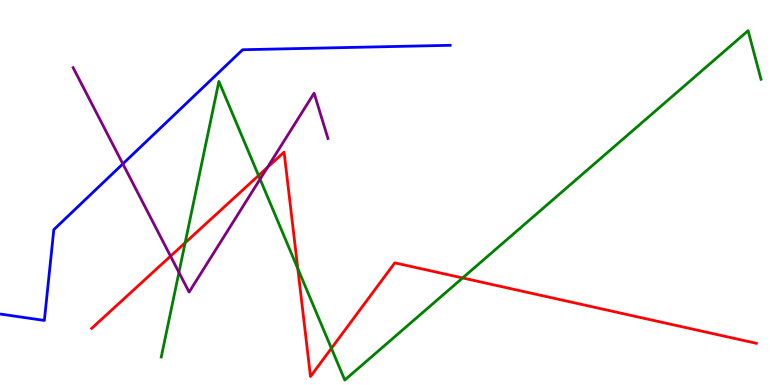[{'lines': ['blue', 'red'], 'intersections': []}, {'lines': ['green', 'red'], 'intersections': [{'x': 2.39, 'y': 3.69}, {'x': 3.34, 'y': 5.44}, {'x': 3.84, 'y': 3.02}, {'x': 4.28, 'y': 0.952}, {'x': 5.97, 'y': 2.78}]}, {'lines': ['purple', 'red'], 'intersections': [{'x': 2.2, 'y': 3.35}, {'x': 3.45, 'y': 5.65}]}, {'lines': ['blue', 'green'], 'intersections': []}, {'lines': ['blue', 'purple'], 'intersections': [{'x': 1.59, 'y': 5.74}]}, {'lines': ['green', 'purple'], 'intersections': [{'x': 2.31, 'y': 2.92}, {'x': 3.36, 'y': 5.35}]}]